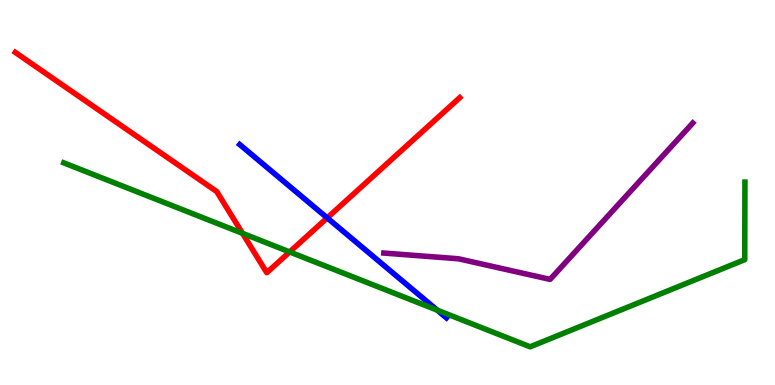[{'lines': ['blue', 'red'], 'intersections': [{'x': 4.22, 'y': 4.34}]}, {'lines': ['green', 'red'], 'intersections': [{'x': 3.13, 'y': 3.94}, {'x': 3.74, 'y': 3.46}]}, {'lines': ['purple', 'red'], 'intersections': []}, {'lines': ['blue', 'green'], 'intersections': [{'x': 5.64, 'y': 1.94}]}, {'lines': ['blue', 'purple'], 'intersections': []}, {'lines': ['green', 'purple'], 'intersections': []}]